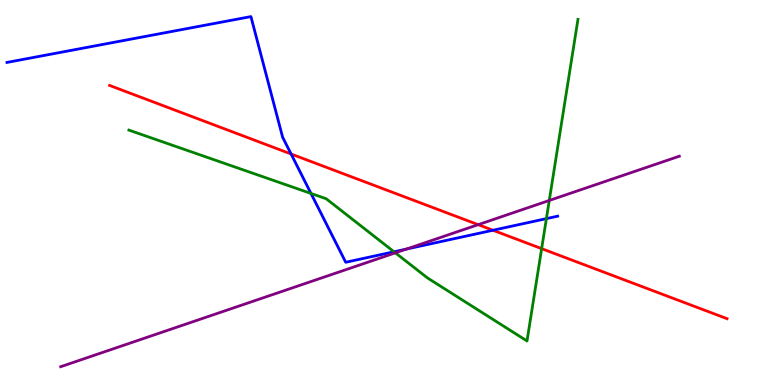[{'lines': ['blue', 'red'], 'intersections': [{'x': 3.76, 'y': 6.0}, {'x': 6.36, 'y': 4.02}]}, {'lines': ['green', 'red'], 'intersections': [{'x': 6.99, 'y': 3.54}]}, {'lines': ['purple', 'red'], 'intersections': [{'x': 6.17, 'y': 4.16}]}, {'lines': ['blue', 'green'], 'intersections': [{'x': 4.01, 'y': 4.97}, {'x': 5.08, 'y': 3.46}, {'x': 7.05, 'y': 4.32}]}, {'lines': ['blue', 'purple'], 'intersections': [{'x': 5.24, 'y': 3.53}]}, {'lines': ['green', 'purple'], 'intersections': [{'x': 5.1, 'y': 3.43}, {'x': 7.09, 'y': 4.79}]}]